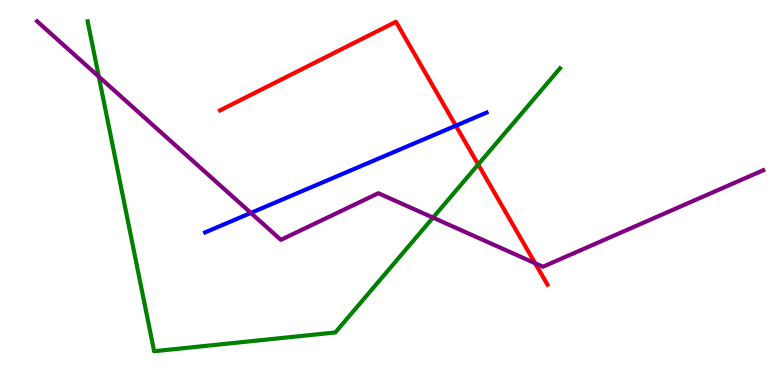[{'lines': ['blue', 'red'], 'intersections': [{'x': 5.88, 'y': 6.74}]}, {'lines': ['green', 'red'], 'intersections': [{'x': 6.17, 'y': 5.73}]}, {'lines': ['purple', 'red'], 'intersections': [{'x': 6.9, 'y': 3.16}]}, {'lines': ['blue', 'green'], 'intersections': []}, {'lines': ['blue', 'purple'], 'intersections': [{'x': 3.24, 'y': 4.47}]}, {'lines': ['green', 'purple'], 'intersections': [{'x': 1.27, 'y': 8.01}, {'x': 5.59, 'y': 4.35}]}]